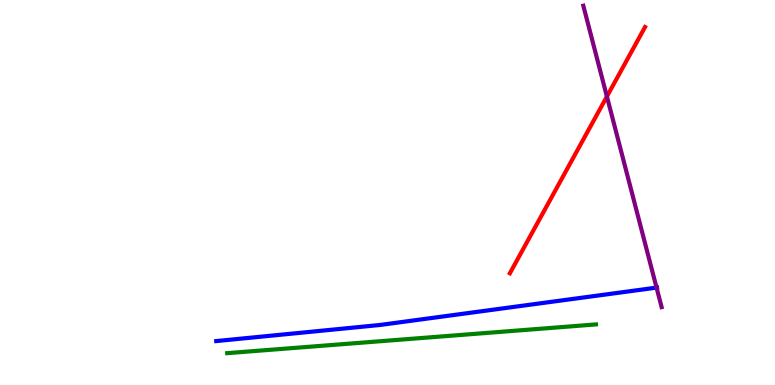[{'lines': ['blue', 'red'], 'intersections': []}, {'lines': ['green', 'red'], 'intersections': []}, {'lines': ['purple', 'red'], 'intersections': [{'x': 7.83, 'y': 7.49}]}, {'lines': ['blue', 'green'], 'intersections': []}, {'lines': ['blue', 'purple'], 'intersections': [{'x': 8.47, 'y': 2.53}]}, {'lines': ['green', 'purple'], 'intersections': []}]